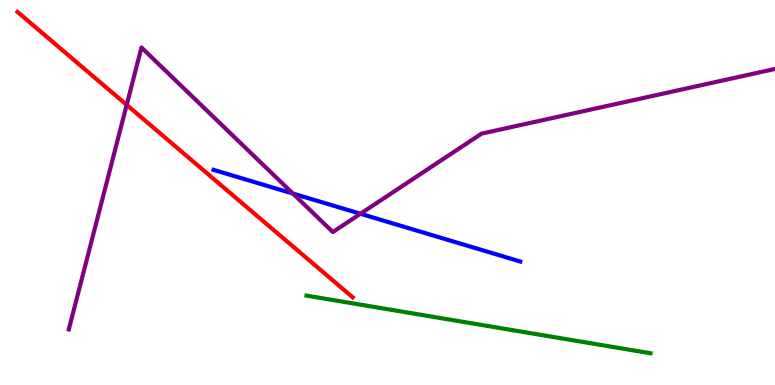[{'lines': ['blue', 'red'], 'intersections': []}, {'lines': ['green', 'red'], 'intersections': []}, {'lines': ['purple', 'red'], 'intersections': [{'x': 1.63, 'y': 7.28}]}, {'lines': ['blue', 'green'], 'intersections': []}, {'lines': ['blue', 'purple'], 'intersections': [{'x': 3.78, 'y': 4.97}, {'x': 4.65, 'y': 4.45}]}, {'lines': ['green', 'purple'], 'intersections': []}]